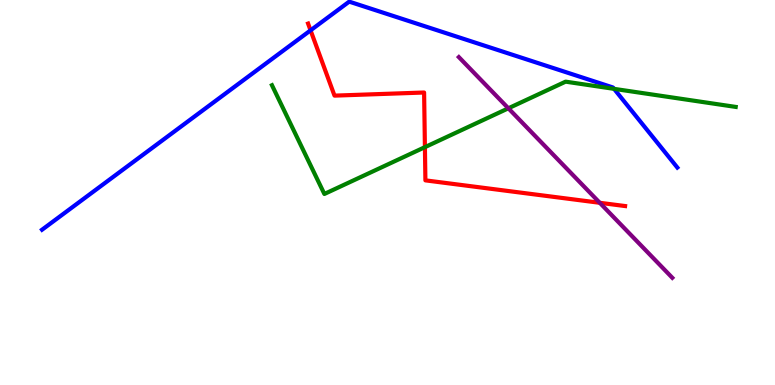[{'lines': ['blue', 'red'], 'intersections': [{'x': 4.01, 'y': 9.21}]}, {'lines': ['green', 'red'], 'intersections': [{'x': 5.48, 'y': 6.18}]}, {'lines': ['purple', 'red'], 'intersections': [{'x': 7.74, 'y': 4.73}]}, {'lines': ['blue', 'green'], 'intersections': [{'x': 7.92, 'y': 7.69}]}, {'lines': ['blue', 'purple'], 'intersections': []}, {'lines': ['green', 'purple'], 'intersections': [{'x': 6.56, 'y': 7.19}]}]